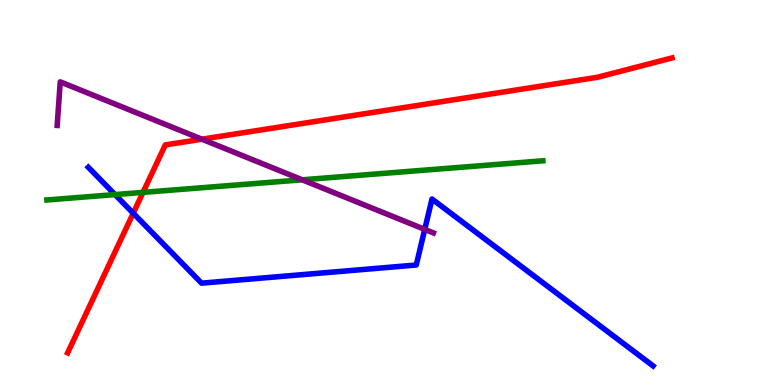[{'lines': ['blue', 'red'], 'intersections': [{'x': 1.72, 'y': 4.46}]}, {'lines': ['green', 'red'], 'intersections': [{'x': 1.85, 'y': 5.0}]}, {'lines': ['purple', 'red'], 'intersections': [{'x': 2.61, 'y': 6.38}]}, {'lines': ['blue', 'green'], 'intersections': [{'x': 1.48, 'y': 4.95}]}, {'lines': ['blue', 'purple'], 'intersections': [{'x': 5.48, 'y': 4.04}]}, {'lines': ['green', 'purple'], 'intersections': [{'x': 3.9, 'y': 5.33}]}]